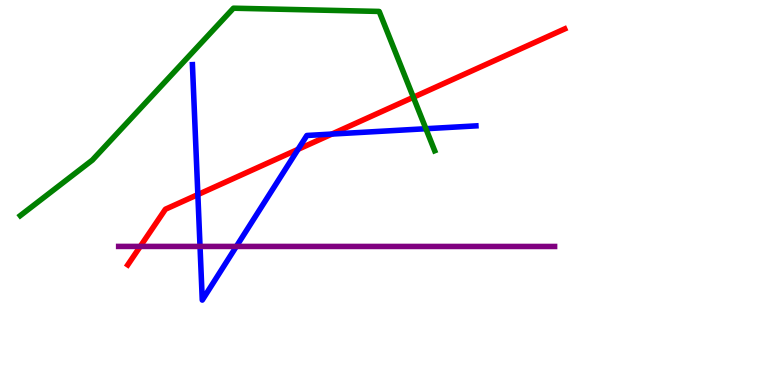[{'lines': ['blue', 'red'], 'intersections': [{'x': 2.55, 'y': 4.95}, {'x': 3.85, 'y': 6.12}, {'x': 4.28, 'y': 6.52}]}, {'lines': ['green', 'red'], 'intersections': [{'x': 5.33, 'y': 7.47}]}, {'lines': ['purple', 'red'], 'intersections': [{'x': 1.81, 'y': 3.6}]}, {'lines': ['blue', 'green'], 'intersections': [{'x': 5.5, 'y': 6.66}]}, {'lines': ['blue', 'purple'], 'intersections': [{'x': 2.58, 'y': 3.6}, {'x': 3.05, 'y': 3.6}]}, {'lines': ['green', 'purple'], 'intersections': []}]